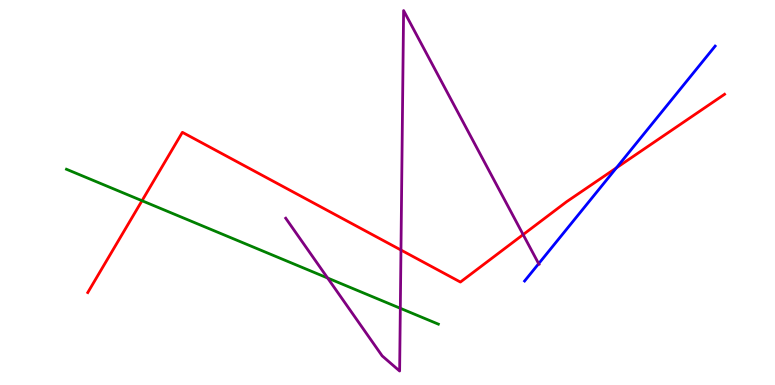[{'lines': ['blue', 'red'], 'intersections': [{'x': 7.95, 'y': 5.64}]}, {'lines': ['green', 'red'], 'intersections': [{'x': 1.83, 'y': 4.79}]}, {'lines': ['purple', 'red'], 'intersections': [{'x': 5.17, 'y': 3.51}, {'x': 6.75, 'y': 3.91}]}, {'lines': ['blue', 'green'], 'intersections': []}, {'lines': ['blue', 'purple'], 'intersections': [{'x': 6.95, 'y': 3.15}]}, {'lines': ['green', 'purple'], 'intersections': [{'x': 4.23, 'y': 2.78}, {'x': 5.17, 'y': 1.99}]}]